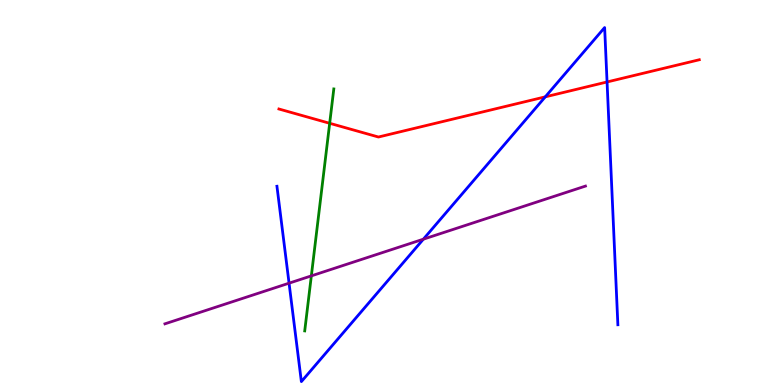[{'lines': ['blue', 'red'], 'intersections': [{'x': 7.04, 'y': 7.48}, {'x': 7.83, 'y': 7.87}]}, {'lines': ['green', 'red'], 'intersections': [{'x': 4.25, 'y': 6.8}]}, {'lines': ['purple', 'red'], 'intersections': []}, {'lines': ['blue', 'green'], 'intersections': []}, {'lines': ['blue', 'purple'], 'intersections': [{'x': 3.73, 'y': 2.64}, {'x': 5.46, 'y': 3.79}]}, {'lines': ['green', 'purple'], 'intersections': [{'x': 4.02, 'y': 2.83}]}]